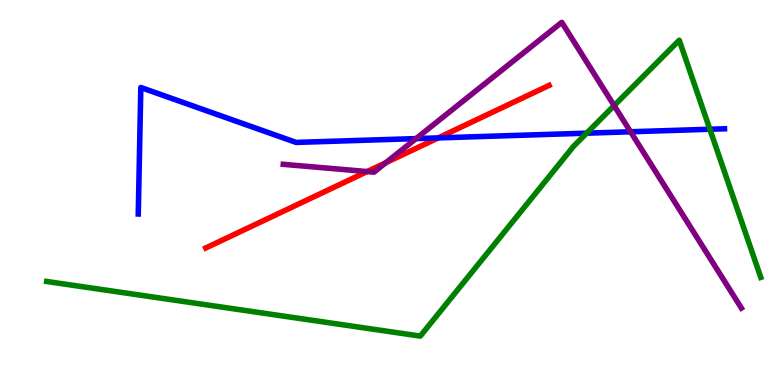[{'lines': ['blue', 'red'], 'intersections': [{'x': 5.65, 'y': 6.42}]}, {'lines': ['green', 'red'], 'intersections': []}, {'lines': ['purple', 'red'], 'intersections': [{'x': 4.74, 'y': 5.54}, {'x': 4.98, 'y': 5.77}]}, {'lines': ['blue', 'green'], 'intersections': [{'x': 7.57, 'y': 6.54}, {'x': 9.16, 'y': 6.64}]}, {'lines': ['blue', 'purple'], 'intersections': [{'x': 5.37, 'y': 6.4}, {'x': 8.14, 'y': 6.58}]}, {'lines': ['green', 'purple'], 'intersections': [{'x': 7.92, 'y': 7.26}]}]